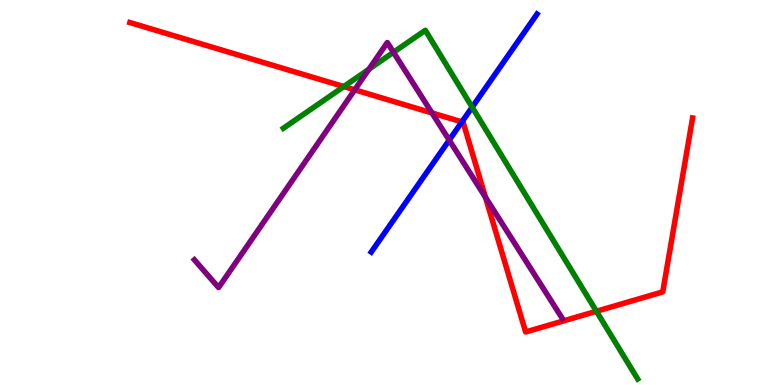[{'lines': ['blue', 'red'], 'intersections': [{'x': 5.96, 'y': 6.83}]}, {'lines': ['green', 'red'], 'intersections': [{'x': 4.44, 'y': 7.75}, {'x': 7.7, 'y': 1.91}]}, {'lines': ['purple', 'red'], 'intersections': [{'x': 4.58, 'y': 7.67}, {'x': 5.57, 'y': 7.07}, {'x': 6.26, 'y': 4.88}]}, {'lines': ['blue', 'green'], 'intersections': [{'x': 6.09, 'y': 7.22}]}, {'lines': ['blue', 'purple'], 'intersections': [{'x': 5.8, 'y': 6.36}]}, {'lines': ['green', 'purple'], 'intersections': [{'x': 4.76, 'y': 8.2}, {'x': 5.08, 'y': 8.64}]}]